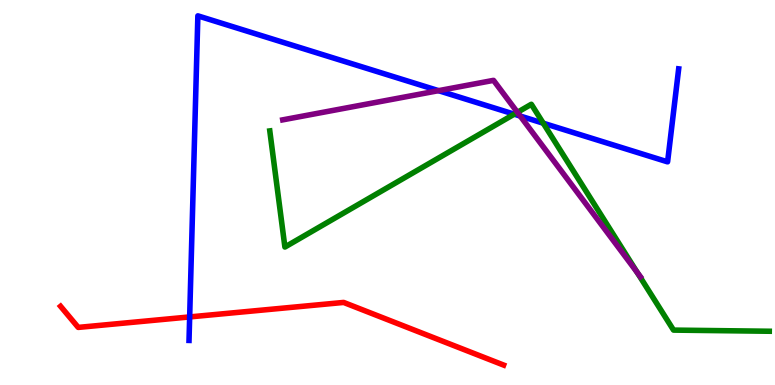[{'lines': ['blue', 'red'], 'intersections': [{'x': 2.45, 'y': 1.77}]}, {'lines': ['green', 'red'], 'intersections': []}, {'lines': ['purple', 'red'], 'intersections': []}, {'lines': ['blue', 'green'], 'intersections': [{'x': 6.64, 'y': 7.03}, {'x': 7.01, 'y': 6.8}]}, {'lines': ['blue', 'purple'], 'intersections': [{'x': 5.66, 'y': 7.65}, {'x': 6.71, 'y': 6.99}]}, {'lines': ['green', 'purple'], 'intersections': [{'x': 6.68, 'y': 7.08}, {'x': 8.22, 'y': 2.92}]}]